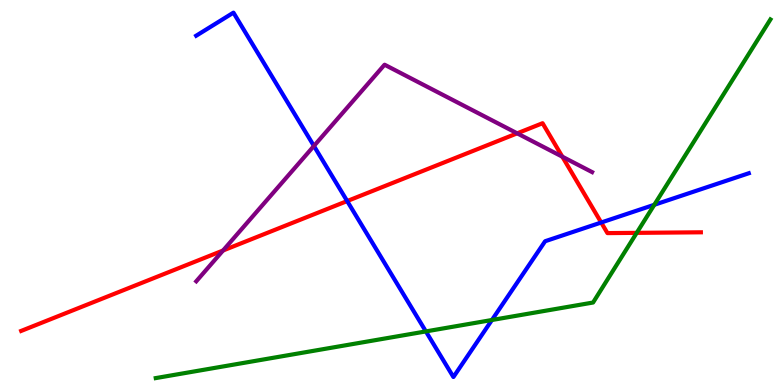[{'lines': ['blue', 'red'], 'intersections': [{'x': 4.48, 'y': 4.78}, {'x': 7.76, 'y': 4.22}]}, {'lines': ['green', 'red'], 'intersections': [{'x': 8.22, 'y': 3.95}]}, {'lines': ['purple', 'red'], 'intersections': [{'x': 2.88, 'y': 3.49}, {'x': 6.67, 'y': 6.54}, {'x': 7.26, 'y': 5.93}]}, {'lines': ['blue', 'green'], 'intersections': [{'x': 5.5, 'y': 1.39}, {'x': 6.35, 'y': 1.69}, {'x': 8.44, 'y': 4.68}]}, {'lines': ['blue', 'purple'], 'intersections': [{'x': 4.05, 'y': 6.21}]}, {'lines': ['green', 'purple'], 'intersections': []}]